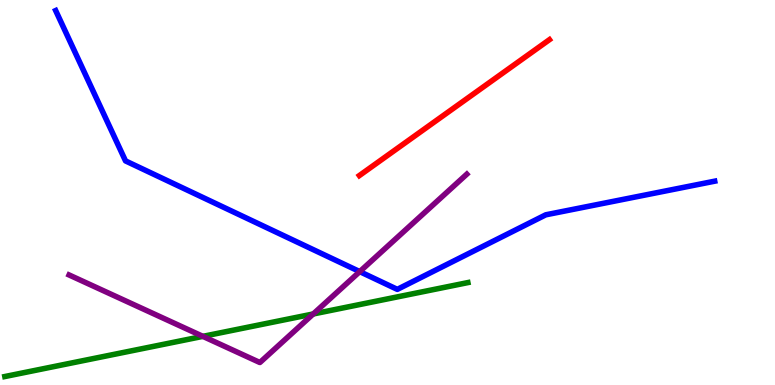[{'lines': ['blue', 'red'], 'intersections': []}, {'lines': ['green', 'red'], 'intersections': []}, {'lines': ['purple', 'red'], 'intersections': []}, {'lines': ['blue', 'green'], 'intersections': []}, {'lines': ['blue', 'purple'], 'intersections': [{'x': 4.64, 'y': 2.94}]}, {'lines': ['green', 'purple'], 'intersections': [{'x': 2.62, 'y': 1.26}, {'x': 4.04, 'y': 1.84}]}]